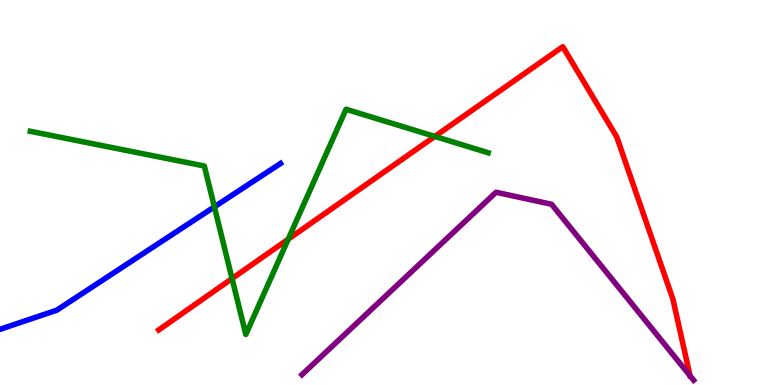[{'lines': ['blue', 'red'], 'intersections': []}, {'lines': ['green', 'red'], 'intersections': [{'x': 2.99, 'y': 2.76}, {'x': 3.72, 'y': 3.79}, {'x': 5.61, 'y': 6.46}]}, {'lines': ['purple', 'red'], 'intersections': []}, {'lines': ['blue', 'green'], 'intersections': [{'x': 2.77, 'y': 4.63}]}, {'lines': ['blue', 'purple'], 'intersections': []}, {'lines': ['green', 'purple'], 'intersections': []}]